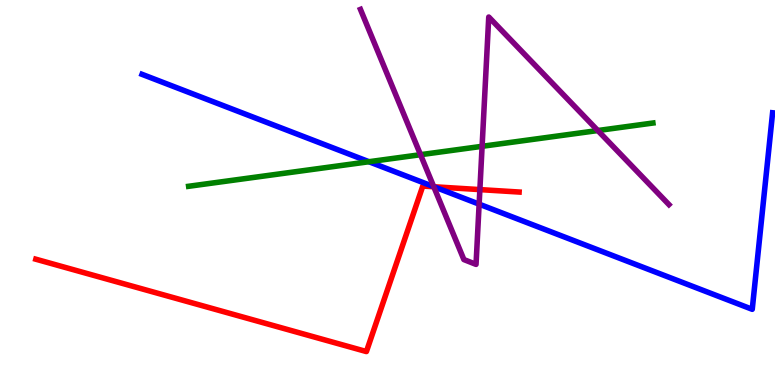[{'lines': ['blue', 'red'], 'intersections': [{'x': 5.6, 'y': 5.15}]}, {'lines': ['green', 'red'], 'intersections': []}, {'lines': ['purple', 'red'], 'intersections': [{'x': 5.6, 'y': 5.15}, {'x': 6.19, 'y': 5.08}]}, {'lines': ['blue', 'green'], 'intersections': [{'x': 4.76, 'y': 5.8}]}, {'lines': ['blue', 'purple'], 'intersections': [{'x': 5.6, 'y': 5.15}, {'x': 6.18, 'y': 4.7}]}, {'lines': ['green', 'purple'], 'intersections': [{'x': 5.43, 'y': 5.98}, {'x': 6.22, 'y': 6.2}, {'x': 7.71, 'y': 6.61}]}]